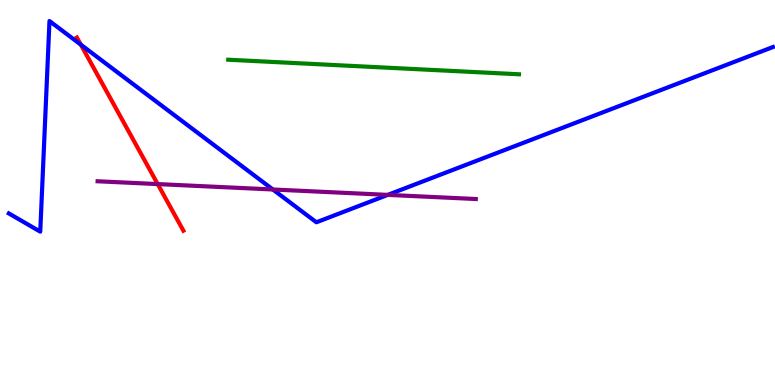[{'lines': ['blue', 'red'], 'intersections': [{'x': 1.04, 'y': 8.84}]}, {'lines': ['green', 'red'], 'intersections': []}, {'lines': ['purple', 'red'], 'intersections': [{'x': 2.03, 'y': 5.22}]}, {'lines': ['blue', 'green'], 'intersections': []}, {'lines': ['blue', 'purple'], 'intersections': [{'x': 3.52, 'y': 5.08}, {'x': 5.0, 'y': 4.94}]}, {'lines': ['green', 'purple'], 'intersections': []}]